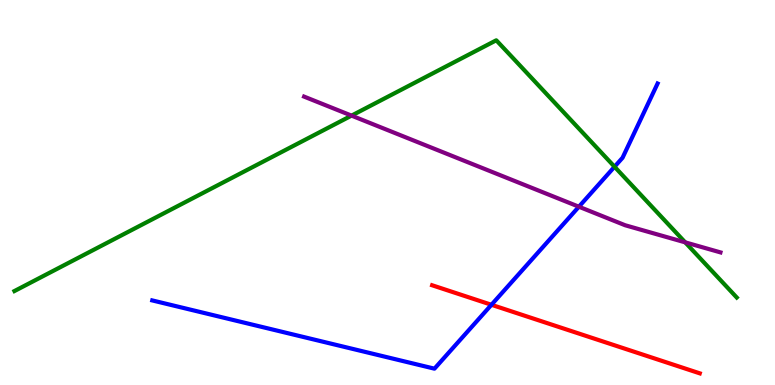[{'lines': ['blue', 'red'], 'intersections': [{'x': 6.34, 'y': 2.08}]}, {'lines': ['green', 'red'], 'intersections': []}, {'lines': ['purple', 'red'], 'intersections': []}, {'lines': ['blue', 'green'], 'intersections': [{'x': 7.93, 'y': 5.67}]}, {'lines': ['blue', 'purple'], 'intersections': [{'x': 7.47, 'y': 4.63}]}, {'lines': ['green', 'purple'], 'intersections': [{'x': 4.54, 'y': 7.0}, {'x': 8.84, 'y': 3.71}]}]